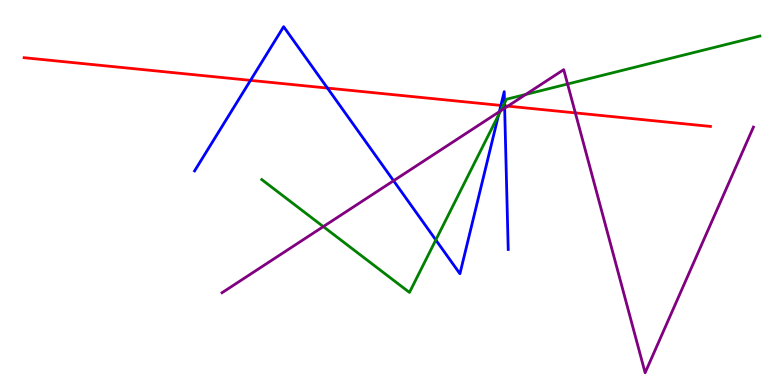[{'lines': ['blue', 'red'], 'intersections': [{'x': 3.23, 'y': 7.91}, {'x': 4.23, 'y': 7.71}, {'x': 6.46, 'y': 7.26}, {'x': 6.51, 'y': 7.25}]}, {'lines': ['green', 'red'], 'intersections': [{'x': 6.49, 'y': 7.26}]}, {'lines': ['purple', 'red'], 'intersections': [{'x': 6.55, 'y': 7.24}, {'x': 7.42, 'y': 7.07}]}, {'lines': ['blue', 'green'], 'intersections': [{'x': 5.62, 'y': 3.77}, {'x': 6.43, 'y': 7.01}, {'x': 6.51, 'y': 7.32}]}, {'lines': ['blue', 'purple'], 'intersections': [{'x': 5.08, 'y': 5.31}, {'x': 6.44, 'y': 7.1}, {'x': 6.51, 'y': 7.19}]}, {'lines': ['green', 'purple'], 'intersections': [{'x': 4.17, 'y': 4.11}, {'x': 6.46, 'y': 7.12}, {'x': 6.78, 'y': 7.55}, {'x': 7.32, 'y': 7.82}]}]